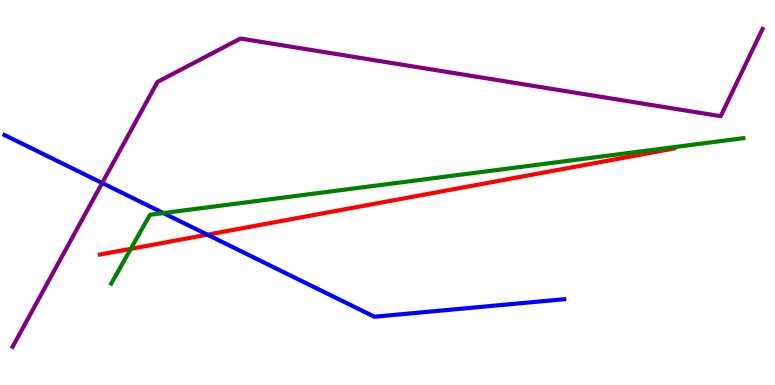[{'lines': ['blue', 'red'], 'intersections': [{'x': 2.68, 'y': 3.9}]}, {'lines': ['green', 'red'], 'intersections': [{'x': 1.69, 'y': 3.54}]}, {'lines': ['purple', 'red'], 'intersections': []}, {'lines': ['blue', 'green'], 'intersections': [{'x': 2.11, 'y': 4.47}]}, {'lines': ['blue', 'purple'], 'intersections': [{'x': 1.32, 'y': 5.25}]}, {'lines': ['green', 'purple'], 'intersections': []}]